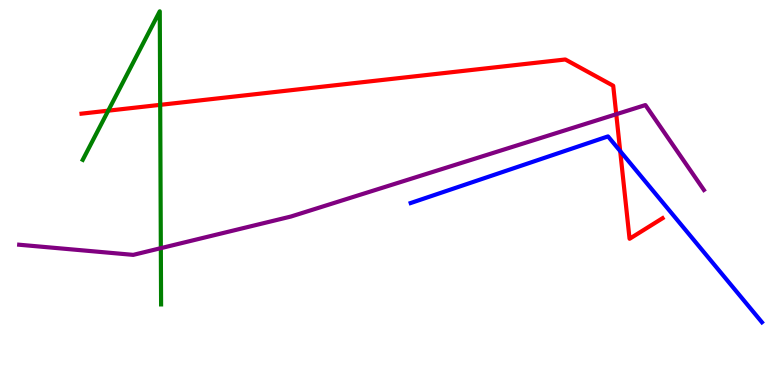[{'lines': ['blue', 'red'], 'intersections': [{'x': 8.0, 'y': 6.07}]}, {'lines': ['green', 'red'], 'intersections': [{'x': 1.4, 'y': 7.13}, {'x': 2.07, 'y': 7.28}]}, {'lines': ['purple', 'red'], 'intersections': [{'x': 7.95, 'y': 7.03}]}, {'lines': ['blue', 'green'], 'intersections': []}, {'lines': ['blue', 'purple'], 'intersections': []}, {'lines': ['green', 'purple'], 'intersections': [{'x': 2.08, 'y': 3.55}]}]